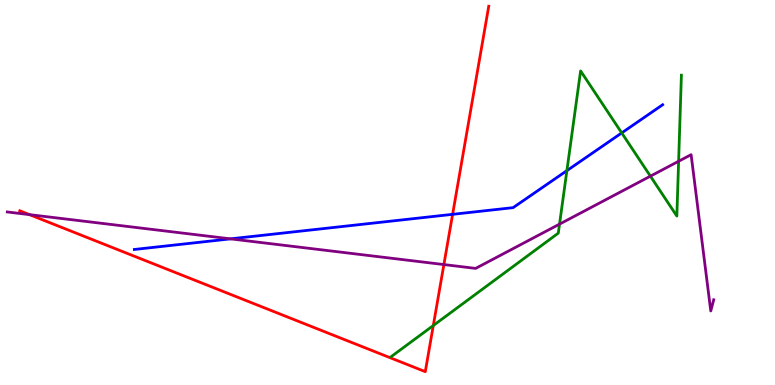[{'lines': ['blue', 'red'], 'intersections': [{'x': 5.84, 'y': 4.43}]}, {'lines': ['green', 'red'], 'intersections': [{'x': 5.59, 'y': 1.54}]}, {'lines': ['purple', 'red'], 'intersections': [{'x': 0.381, 'y': 4.42}, {'x': 5.73, 'y': 3.13}]}, {'lines': ['blue', 'green'], 'intersections': [{'x': 7.31, 'y': 5.57}, {'x': 8.02, 'y': 6.55}]}, {'lines': ['blue', 'purple'], 'intersections': [{'x': 2.97, 'y': 3.8}]}, {'lines': ['green', 'purple'], 'intersections': [{'x': 7.22, 'y': 4.18}, {'x': 8.39, 'y': 5.42}, {'x': 8.76, 'y': 5.81}]}]